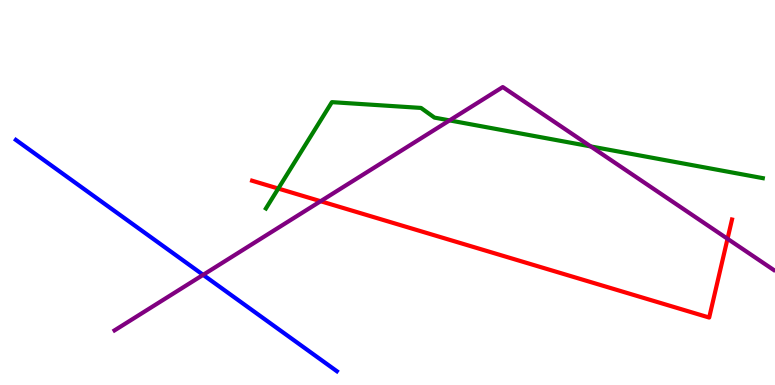[{'lines': ['blue', 'red'], 'intersections': []}, {'lines': ['green', 'red'], 'intersections': [{'x': 3.59, 'y': 5.1}]}, {'lines': ['purple', 'red'], 'intersections': [{'x': 4.14, 'y': 4.77}, {'x': 9.39, 'y': 3.8}]}, {'lines': ['blue', 'green'], 'intersections': []}, {'lines': ['blue', 'purple'], 'intersections': [{'x': 2.62, 'y': 2.86}]}, {'lines': ['green', 'purple'], 'intersections': [{'x': 5.8, 'y': 6.87}, {'x': 7.62, 'y': 6.2}]}]